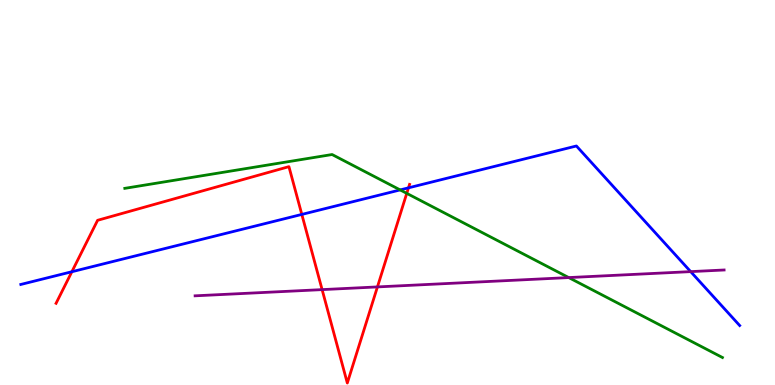[{'lines': ['blue', 'red'], 'intersections': [{'x': 0.927, 'y': 2.94}, {'x': 3.89, 'y': 4.43}, {'x': 5.27, 'y': 5.12}]}, {'lines': ['green', 'red'], 'intersections': [{'x': 5.25, 'y': 4.98}]}, {'lines': ['purple', 'red'], 'intersections': [{'x': 4.16, 'y': 2.48}, {'x': 4.87, 'y': 2.55}]}, {'lines': ['blue', 'green'], 'intersections': [{'x': 5.16, 'y': 5.07}]}, {'lines': ['blue', 'purple'], 'intersections': [{'x': 8.91, 'y': 2.94}]}, {'lines': ['green', 'purple'], 'intersections': [{'x': 7.34, 'y': 2.79}]}]